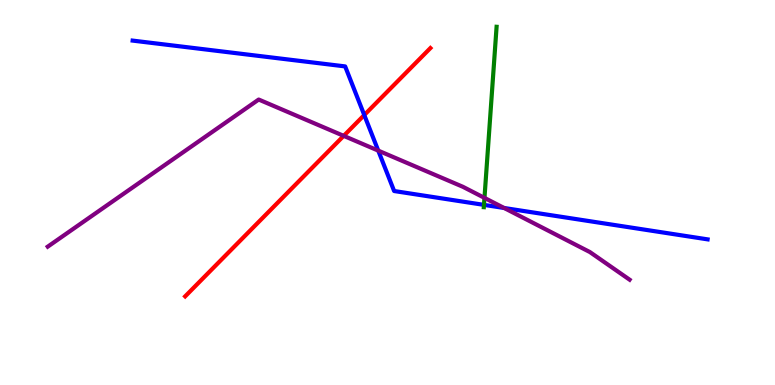[{'lines': ['blue', 'red'], 'intersections': [{'x': 4.7, 'y': 7.01}]}, {'lines': ['green', 'red'], 'intersections': []}, {'lines': ['purple', 'red'], 'intersections': [{'x': 4.43, 'y': 6.47}]}, {'lines': ['blue', 'green'], 'intersections': [{'x': 6.24, 'y': 4.68}]}, {'lines': ['blue', 'purple'], 'intersections': [{'x': 4.88, 'y': 6.09}, {'x': 6.5, 'y': 4.6}]}, {'lines': ['green', 'purple'], 'intersections': [{'x': 6.25, 'y': 4.86}]}]